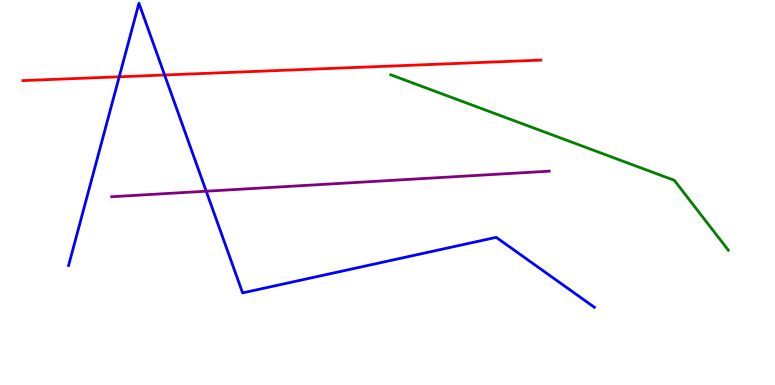[{'lines': ['blue', 'red'], 'intersections': [{'x': 1.54, 'y': 8.01}, {'x': 2.12, 'y': 8.05}]}, {'lines': ['green', 'red'], 'intersections': []}, {'lines': ['purple', 'red'], 'intersections': []}, {'lines': ['blue', 'green'], 'intersections': []}, {'lines': ['blue', 'purple'], 'intersections': [{'x': 2.66, 'y': 5.03}]}, {'lines': ['green', 'purple'], 'intersections': []}]